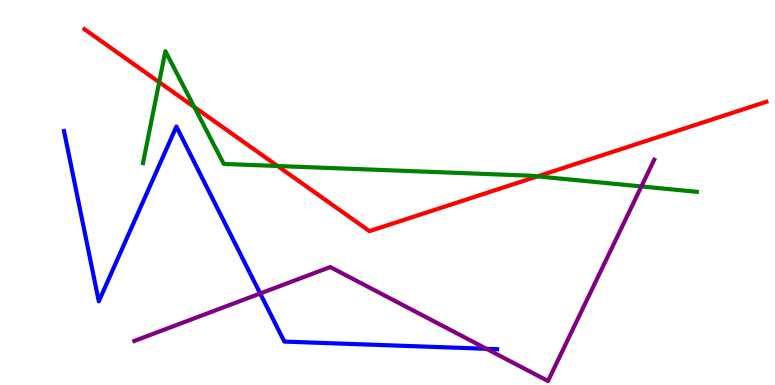[{'lines': ['blue', 'red'], 'intersections': []}, {'lines': ['green', 'red'], 'intersections': [{'x': 2.05, 'y': 7.87}, {'x': 2.51, 'y': 7.22}, {'x': 3.58, 'y': 5.69}, {'x': 6.94, 'y': 5.42}]}, {'lines': ['purple', 'red'], 'intersections': []}, {'lines': ['blue', 'green'], 'intersections': []}, {'lines': ['blue', 'purple'], 'intersections': [{'x': 3.36, 'y': 2.38}, {'x': 6.28, 'y': 0.941}]}, {'lines': ['green', 'purple'], 'intersections': [{'x': 8.28, 'y': 5.16}]}]